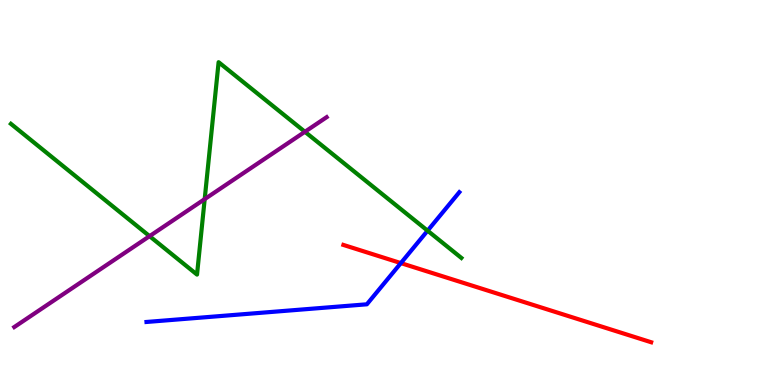[{'lines': ['blue', 'red'], 'intersections': [{'x': 5.17, 'y': 3.17}]}, {'lines': ['green', 'red'], 'intersections': []}, {'lines': ['purple', 'red'], 'intersections': []}, {'lines': ['blue', 'green'], 'intersections': [{'x': 5.52, 'y': 4.01}]}, {'lines': ['blue', 'purple'], 'intersections': []}, {'lines': ['green', 'purple'], 'intersections': [{'x': 1.93, 'y': 3.87}, {'x': 2.64, 'y': 4.83}, {'x': 3.93, 'y': 6.58}]}]